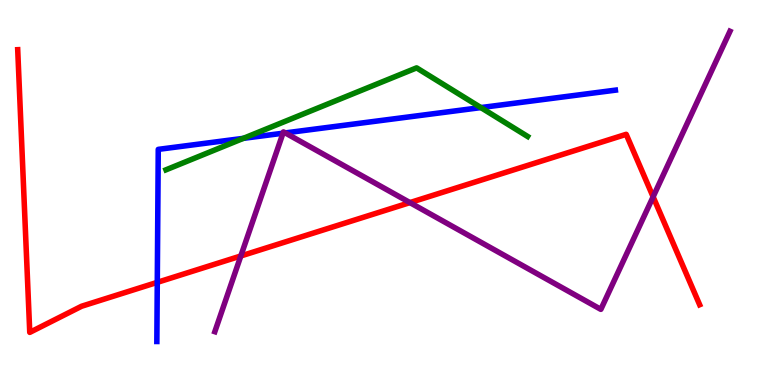[{'lines': ['blue', 'red'], 'intersections': [{'x': 2.03, 'y': 2.67}]}, {'lines': ['green', 'red'], 'intersections': []}, {'lines': ['purple', 'red'], 'intersections': [{'x': 3.11, 'y': 3.35}, {'x': 5.29, 'y': 4.74}, {'x': 8.43, 'y': 4.89}]}, {'lines': ['blue', 'green'], 'intersections': [{'x': 3.14, 'y': 6.41}, {'x': 6.2, 'y': 7.21}]}, {'lines': ['blue', 'purple'], 'intersections': [{'x': 3.65, 'y': 6.54}, {'x': 3.68, 'y': 6.55}]}, {'lines': ['green', 'purple'], 'intersections': []}]